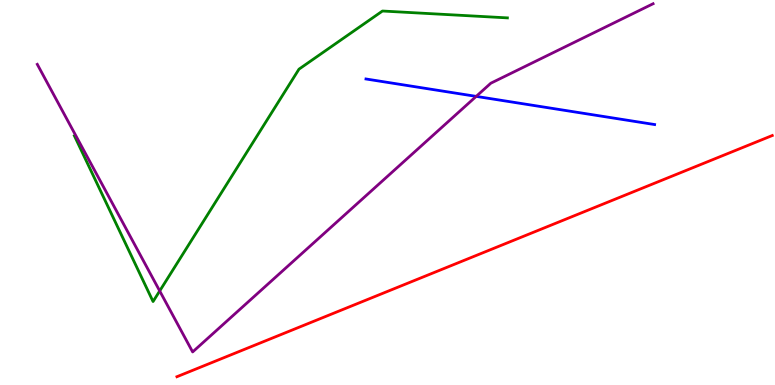[{'lines': ['blue', 'red'], 'intersections': []}, {'lines': ['green', 'red'], 'intersections': []}, {'lines': ['purple', 'red'], 'intersections': []}, {'lines': ['blue', 'green'], 'intersections': []}, {'lines': ['blue', 'purple'], 'intersections': [{'x': 6.14, 'y': 7.5}]}, {'lines': ['green', 'purple'], 'intersections': [{'x': 2.06, 'y': 2.44}]}]